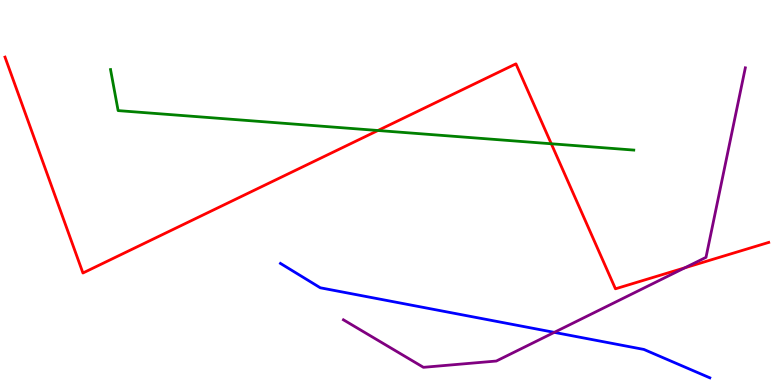[{'lines': ['blue', 'red'], 'intersections': []}, {'lines': ['green', 'red'], 'intersections': [{'x': 4.88, 'y': 6.61}, {'x': 7.11, 'y': 6.27}]}, {'lines': ['purple', 'red'], 'intersections': [{'x': 8.84, 'y': 3.04}]}, {'lines': ['blue', 'green'], 'intersections': []}, {'lines': ['blue', 'purple'], 'intersections': [{'x': 7.15, 'y': 1.37}]}, {'lines': ['green', 'purple'], 'intersections': []}]